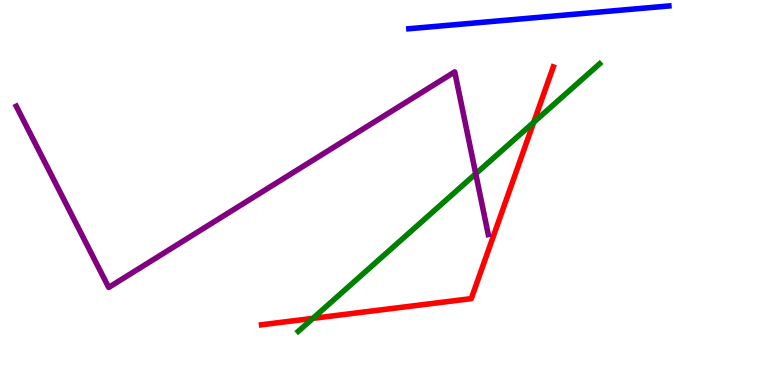[{'lines': ['blue', 'red'], 'intersections': []}, {'lines': ['green', 'red'], 'intersections': [{'x': 4.04, 'y': 1.73}, {'x': 6.89, 'y': 6.82}]}, {'lines': ['purple', 'red'], 'intersections': []}, {'lines': ['blue', 'green'], 'intersections': []}, {'lines': ['blue', 'purple'], 'intersections': []}, {'lines': ['green', 'purple'], 'intersections': [{'x': 6.14, 'y': 5.49}]}]